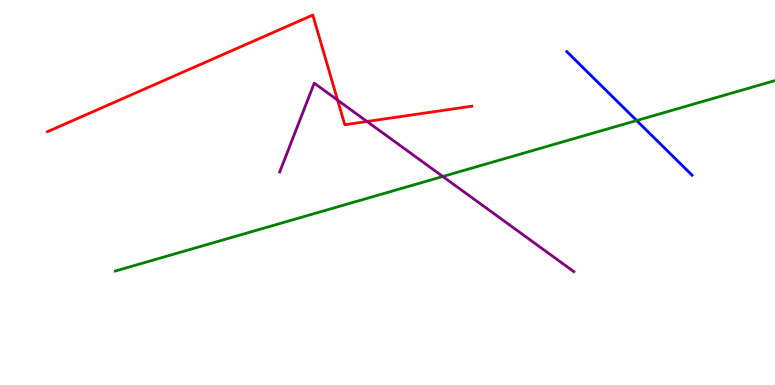[{'lines': ['blue', 'red'], 'intersections': []}, {'lines': ['green', 'red'], 'intersections': []}, {'lines': ['purple', 'red'], 'intersections': [{'x': 4.36, 'y': 7.4}, {'x': 4.74, 'y': 6.84}]}, {'lines': ['blue', 'green'], 'intersections': [{'x': 8.21, 'y': 6.87}]}, {'lines': ['blue', 'purple'], 'intersections': []}, {'lines': ['green', 'purple'], 'intersections': [{'x': 5.71, 'y': 5.42}]}]